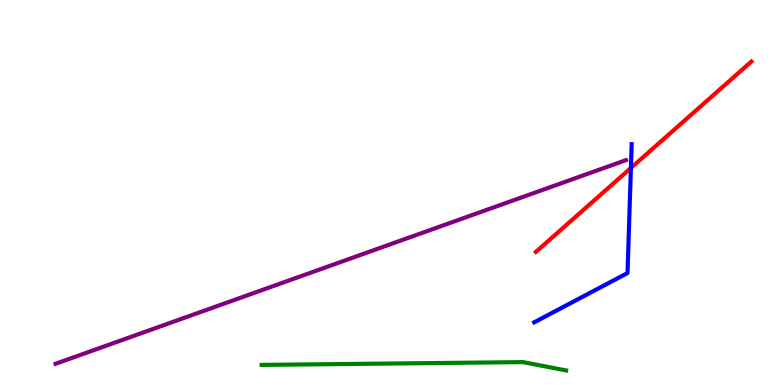[{'lines': ['blue', 'red'], 'intersections': [{'x': 8.14, 'y': 5.64}]}, {'lines': ['green', 'red'], 'intersections': []}, {'lines': ['purple', 'red'], 'intersections': []}, {'lines': ['blue', 'green'], 'intersections': []}, {'lines': ['blue', 'purple'], 'intersections': []}, {'lines': ['green', 'purple'], 'intersections': []}]